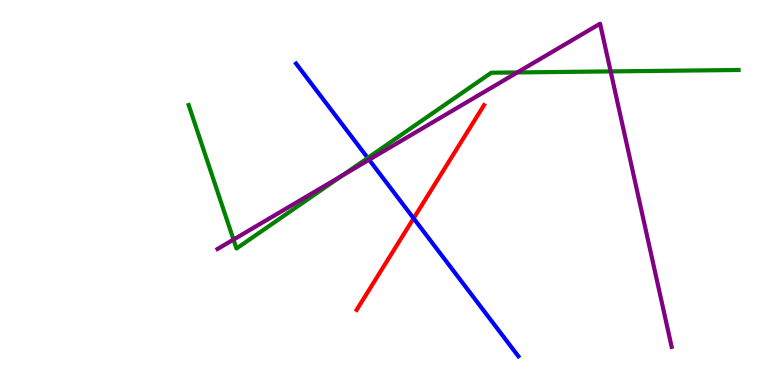[{'lines': ['blue', 'red'], 'intersections': [{'x': 5.34, 'y': 4.33}]}, {'lines': ['green', 'red'], 'intersections': []}, {'lines': ['purple', 'red'], 'intersections': []}, {'lines': ['blue', 'green'], 'intersections': [{'x': 4.75, 'y': 5.9}]}, {'lines': ['blue', 'purple'], 'intersections': [{'x': 4.76, 'y': 5.85}]}, {'lines': ['green', 'purple'], 'intersections': [{'x': 3.01, 'y': 3.78}, {'x': 4.42, 'y': 5.44}, {'x': 6.68, 'y': 8.12}, {'x': 7.88, 'y': 8.15}]}]